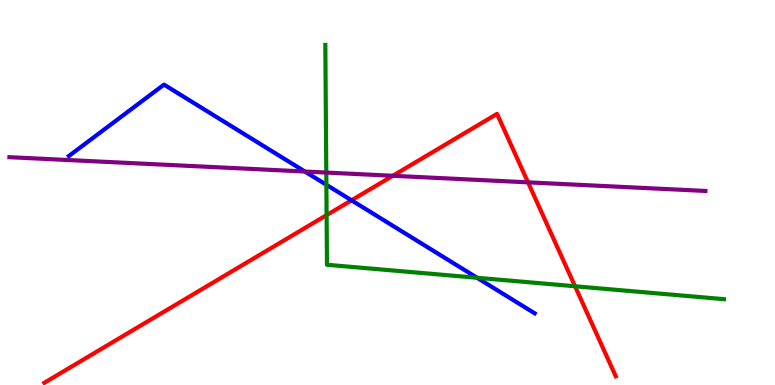[{'lines': ['blue', 'red'], 'intersections': [{'x': 4.54, 'y': 4.8}]}, {'lines': ['green', 'red'], 'intersections': [{'x': 4.21, 'y': 4.41}, {'x': 7.42, 'y': 2.56}]}, {'lines': ['purple', 'red'], 'intersections': [{'x': 5.07, 'y': 5.43}, {'x': 6.81, 'y': 5.26}]}, {'lines': ['blue', 'green'], 'intersections': [{'x': 4.21, 'y': 5.2}, {'x': 6.16, 'y': 2.79}]}, {'lines': ['blue', 'purple'], 'intersections': [{'x': 3.93, 'y': 5.54}]}, {'lines': ['green', 'purple'], 'intersections': [{'x': 4.21, 'y': 5.52}]}]